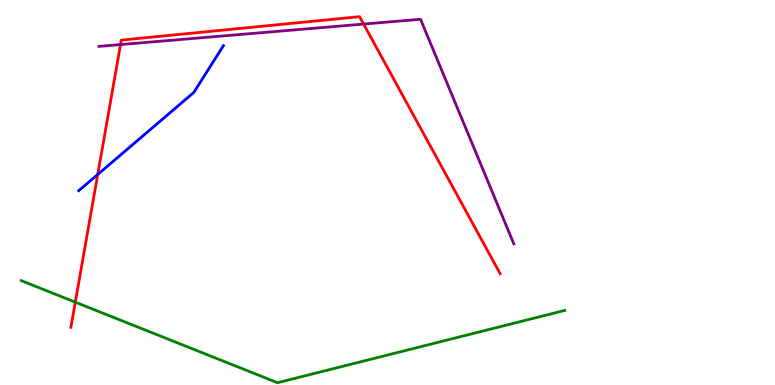[{'lines': ['blue', 'red'], 'intersections': [{'x': 1.26, 'y': 5.47}]}, {'lines': ['green', 'red'], 'intersections': [{'x': 0.972, 'y': 2.15}]}, {'lines': ['purple', 'red'], 'intersections': [{'x': 1.56, 'y': 8.84}, {'x': 4.69, 'y': 9.37}]}, {'lines': ['blue', 'green'], 'intersections': []}, {'lines': ['blue', 'purple'], 'intersections': []}, {'lines': ['green', 'purple'], 'intersections': []}]